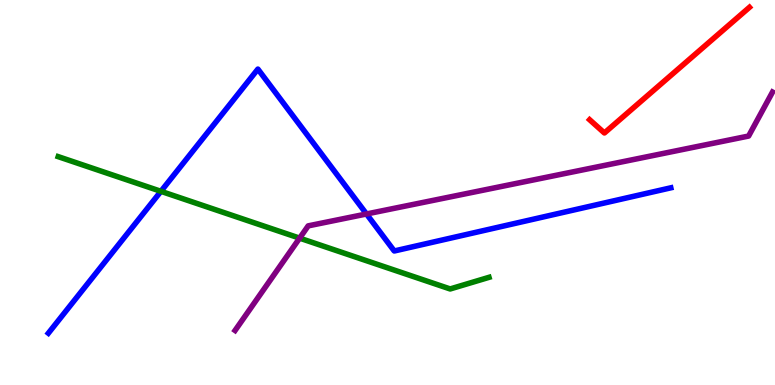[{'lines': ['blue', 'red'], 'intersections': []}, {'lines': ['green', 'red'], 'intersections': []}, {'lines': ['purple', 'red'], 'intersections': []}, {'lines': ['blue', 'green'], 'intersections': [{'x': 2.08, 'y': 5.03}]}, {'lines': ['blue', 'purple'], 'intersections': [{'x': 4.73, 'y': 4.44}]}, {'lines': ['green', 'purple'], 'intersections': [{'x': 3.87, 'y': 3.81}]}]